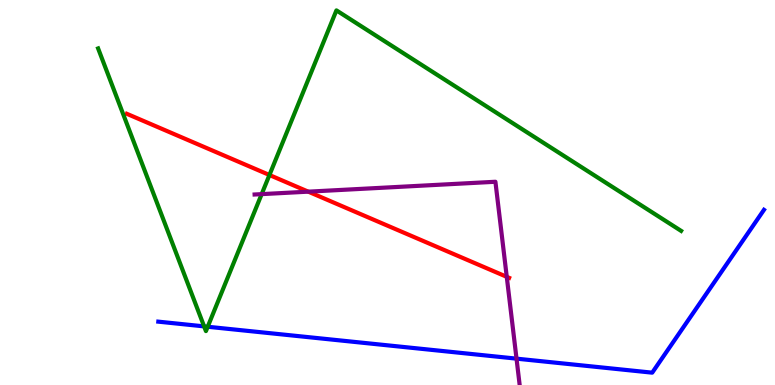[{'lines': ['blue', 'red'], 'intersections': []}, {'lines': ['green', 'red'], 'intersections': [{'x': 3.48, 'y': 5.45}]}, {'lines': ['purple', 'red'], 'intersections': [{'x': 3.98, 'y': 5.02}, {'x': 6.54, 'y': 2.81}]}, {'lines': ['blue', 'green'], 'intersections': [{'x': 2.63, 'y': 1.52}, {'x': 2.68, 'y': 1.51}]}, {'lines': ['blue', 'purple'], 'intersections': [{'x': 6.66, 'y': 0.684}]}, {'lines': ['green', 'purple'], 'intersections': [{'x': 3.38, 'y': 4.96}]}]